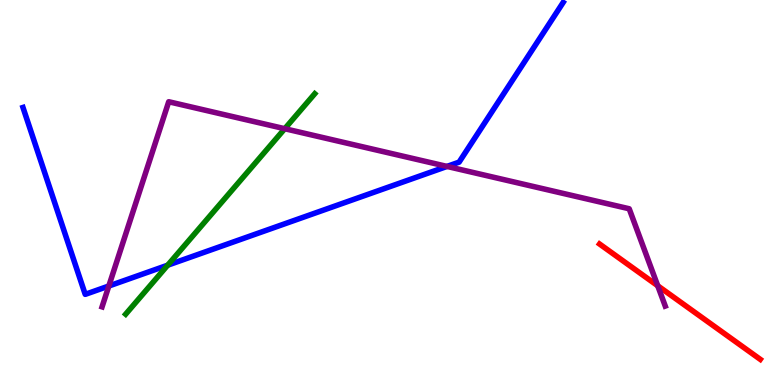[{'lines': ['blue', 'red'], 'intersections': []}, {'lines': ['green', 'red'], 'intersections': []}, {'lines': ['purple', 'red'], 'intersections': [{'x': 8.49, 'y': 2.58}]}, {'lines': ['blue', 'green'], 'intersections': [{'x': 2.16, 'y': 3.11}]}, {'lines': ['blue', 'purple'], 'intersections': [{'x': 1.4, 'y': 2.57}, {'x': 5.77, 'y': 5.68}]}, {'lines': ['green', 'purple'], 'intersections': [{'x': 3.67, 'y': 6.66}]}]